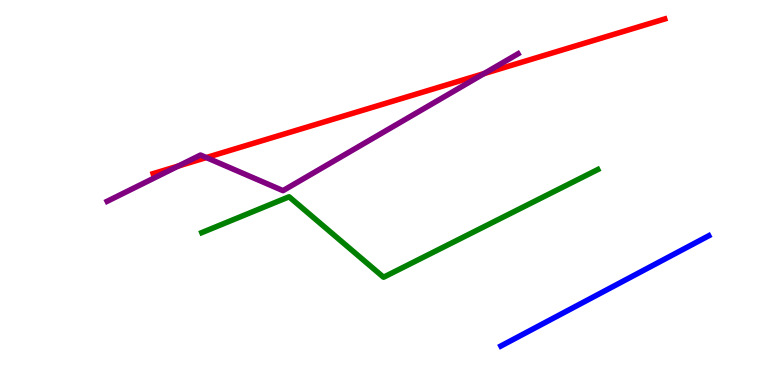[{'lines': ['blue', 'red'], 'intersections': []}, {'lines': ['green', 'red'], 'intersections': []}, {'lines': ['purple', 'red'], 'intersections': [{'x': 2.3, 'y': 5.69}, {'x': 2.66, 'y': 5.91}, {'x': 6.25, 'y': 8.09}]}, {'lines': ['blue', 'green'], 'intersections': []}, {'lines': ['blue', 'purple'], 'intersections': []}, {'lines': ['green', 'purple'], 'intersections': []}]